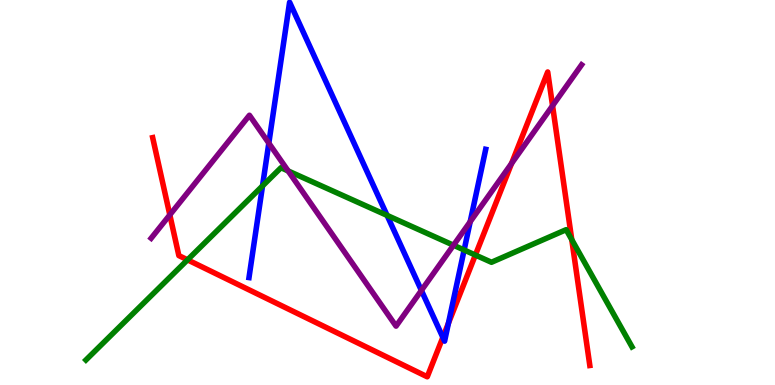[{'lines': ['blue', 'red'], 'intersections': [{'x': 5.71, 'y': 1.24}, {'x': 5.79, 'y': 1.61}]}, {'lines': ['green', 'red'], 'intersections': [{'x': 2.42, 'y': 3.25}, {'x': 6.13, 'y': 3.38}, {'x': 7.38, 'y': 3.78}]}, {'lines': ['purple', 'red'], 'intersections': [{'x': 2.19, 'y': 4.42}, {'x': 6.6, 'y': 5.75}, {'x': 7.13, 'y': 7.25}]}, {'lines': ['blue', 'green'], 'intersections': [{'x': 3.39, 'y': 5.17}, {'x': 4.99, 'y': 4.41}, {'x': 5.99, 'y': 3.51}]}, {'lines': ['blue', 'purple'], 'intersections': [{'x': 3.47, 'y': 6.28}, {'x': 5.44, 'y': 2.46}, {'x': 6.07, 'y': 4.24}]}, {'lines': ['green', 'purple'], 'intersections': [{'x': 3.72, 'y': 5.56}, {'x': 5.85, 'y': 3.63}]}]